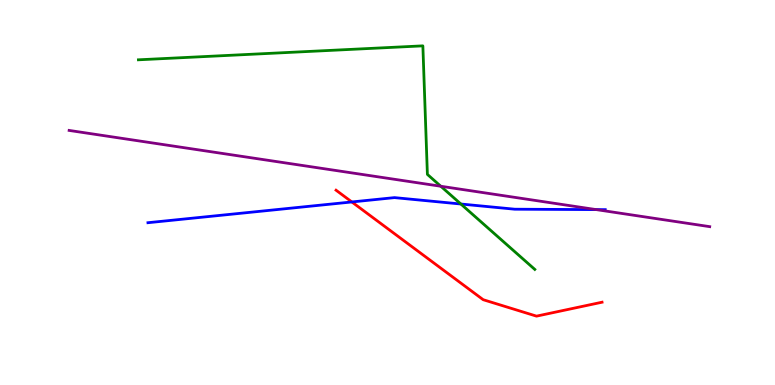[{'lines': ['blue', 'red'], 'intersections': [{'x': 4.54, 'y': 4.75}]}, {'lines': ['green', 'red'], 'intersections': []}, {'lines': ['purple', 'red'], 'intersections': []}, {'lines': ['blue', 'green'], 'intersections': [{'x': 5.95, 'y': 4.7}]}, {'lines': ['blue', 'purple'], 'intersections': [{'x': 7.69, 'y': 4.56}]}, {'lines': ['green', 'purple'], 'intersections': [{'x': 5.69, 'y': 5.16}]}]